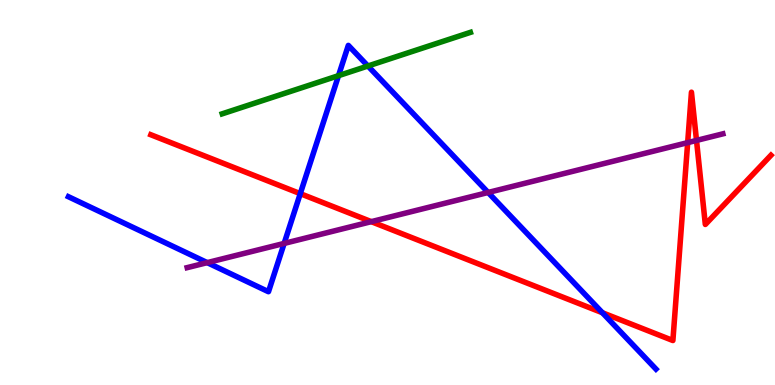[{'lines': ['blue', 'red'], 'intersections': [{'x': 3.87, 'y': 4.97}, {'x': 7.77, 'y': 1.88}]}, {'lines': ['green', 'red'], 'intersections': []}, {'lines': ['purple', 'red'], 'intersections': [{'x': 4.79, 'y': 4.24}, {'x': 8.87, 'y': 6.3}, {'x': 8.99, 'y': 6.35}]}, {'lines': ['blue', 'green'], 'intersections': [{'x': 4.37, 'y': 8.03}, {'x': 4.75, 'y': 8.29}]}, {'lines': ['blue', 'purple'], 'intersections': [{'x': 2.67, 'y': 3.18}, {'x': 3.67, 'y': 3.68}, {'x': 6.3, 'y': 5.0}]}, {'lines': ['green', 'purple'], 'intersections': []}]